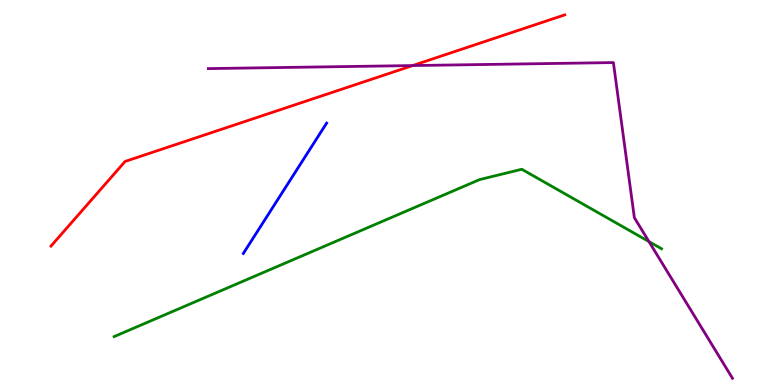[{'lines': ['blue', 'red'], 'intersections': []}, {'lines': ['green', 'red'], 'intersections': []}, {'lines': ['purple', 'red'], 'intersections': [{'x': 5.33, 'y': 8.3}]}, {'lines': ['blue', 'green'], 'intersections': []}, {'lines': ['blue', 'purple'], 'intersections': []}, {'lines': ['green', 'purple'], 'intersections': [{'x': 8.37, 'y': 3.72}]}]